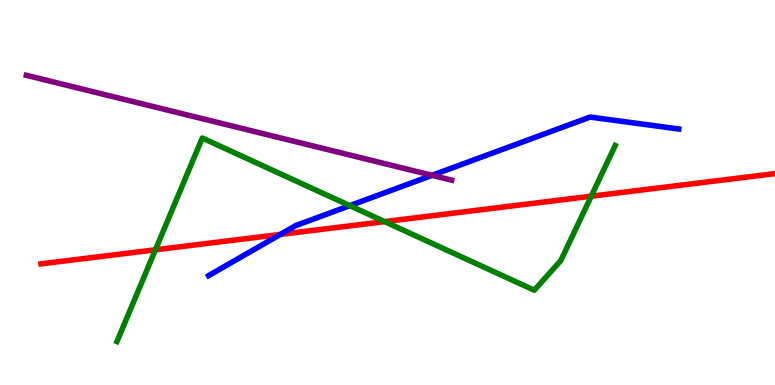[{'lines': ['blue', 'red'], 'intersections': [{'x': 3.62, 'y': 3.91}]}, {'lines': ['green', 'red'], 'intersections': [{'x': 2.01, 'y': 3.51}, {'x': 4.96, 'y': 4.24}, {'x': 7.63, 'y': 4.9}]}, {'lines': ['purple', 'red'], 'intersections': []}, {'lines': ['blue', 'green'], 'intersections': [{'x': 4.51, 'y': 4.66}]}, {'lines': ['blue', 'purple'], 'intersections': [{'x': 5.58, 'y': 5.45}]}, {'lines': ['green', 'purple'], 'intersections': []}]